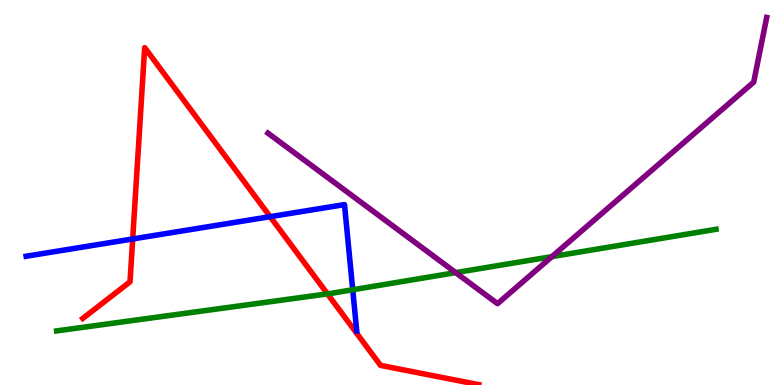[{'lines': ['blue', 'red'], 'intersections': [{'x': 1.71, 'y': 3.79}, {'x': 3.49, 'y': 4.37}]}, {'lines': ['green', 'red'], 'intersections': [{'x': 4.23, 'y': 2.37}]}, {'lines': ['purple', 'red'], 'intersections': []}, {'lines': ['blue', 'green'], 'intersections': [{'x': 4.55, 'y': 2.47}]}, {'lines': ['blue', 'purple'], 'intersections': []}, {'lines': ['green', 'purple'], 'intersections': [{'x': 5.88, 'y': 2.92}, {'x': 7.12, 'y': 3.33}]}]